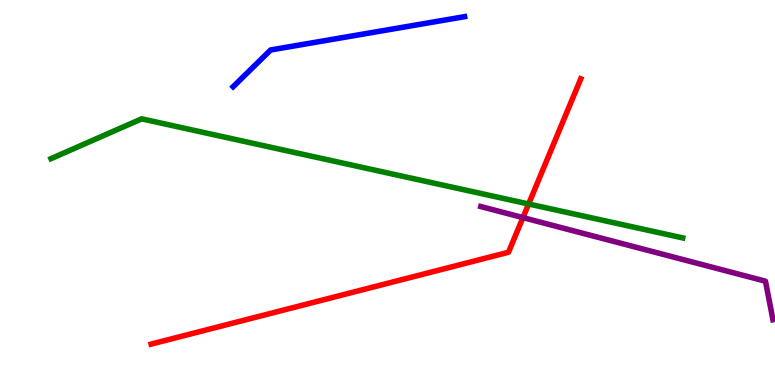[{'lines': ['blue', 'red'], 'intersections': []}, {'lines': ['green', 'red'], 'intersections': [{'x': 6.82, 'y': 4.7}]}, {'lines': ['purple', 'red'], 'intersections': [{'x': 6.75, 'y': 4.35}]}, {'lines': ['blue', 'green'], 'intersections': []}, {'lines': ['blue', 'purple'], 'intersections': []}, {'lines': ['green', 'purple'], 'intersections': []}]